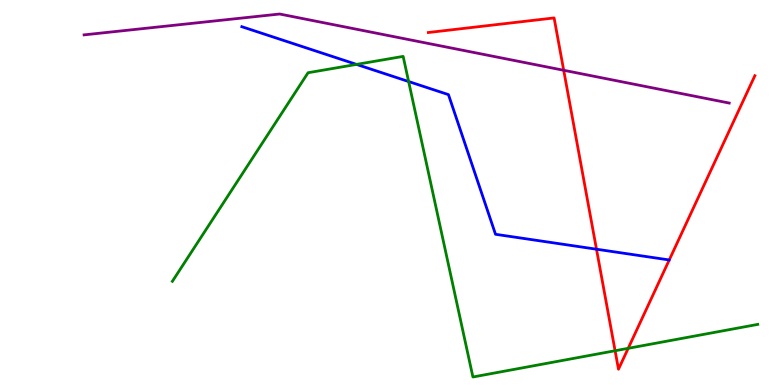[{'lines': ['blue', 'red'], 'intersections': [{'x': 7.7, 'y': 3.53}]}, {'lines': ['green', 'red'], 'intersections': [{'x': 7.94, 'y': 0.89}, {'x': 8.11, 'y': 0.953}]}, {'lines': ['purple', 'red'], 'intersections': [{'x': 7.27, 'y': 8.17}]}, {'lines': ['blue', 'green'], 'intersections': [{'x': 4.6, 'y': 8.33}, {'x': 5.27, 'y': 7.88}]}, {'lines': ['blue', 'purple'], 'intersections': []}, {'lines': ['green', 'purple'], 'intersections': []}]